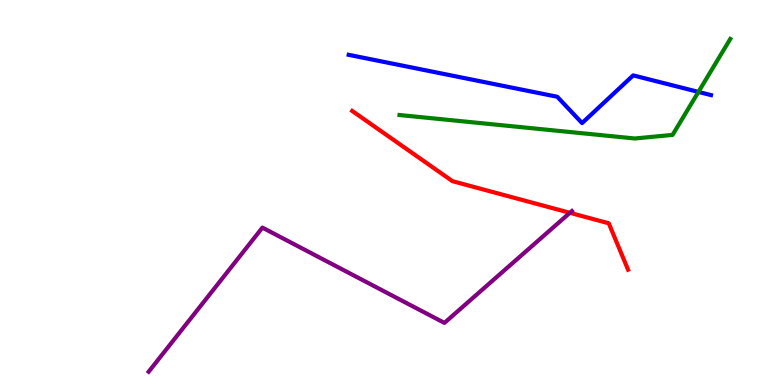[{'lines': ['blue', 'red'], 'intersections': []}, {'lines': ['green', 'red'], 'intersections': []}, {'lines': ['purple', 'red'], 'intersections': [{'x': 7.35, 'y': 4.47}]}, {'lines': ['blue', 'green'], 'intersections': [{'x': 9.01, 'y': 7.61}]}, {'lines': ['blue', 'purple'], 'intersections': []}, {'lines': ['green', 'purple'], 'intersections': []}]